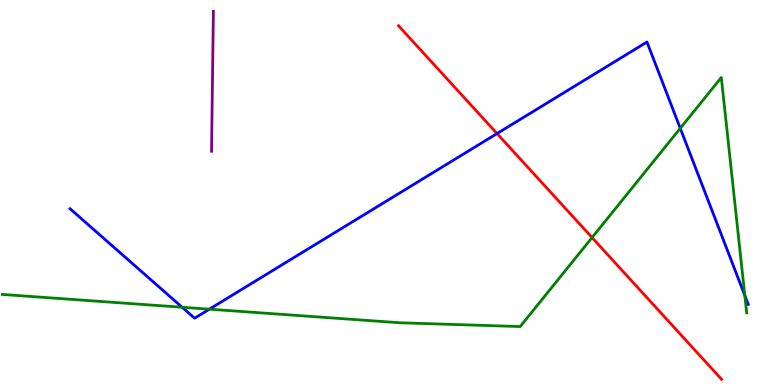[{'lines': ['blue', 'red'], 'intersections': [{'x': 6.41, 'y': 6.53}]}, {'lines': ['green', 'red'], 'intersections': [{'x': 7.64, 'y': 3.83}]}, {'lines': ['purple', 'red'], 'intersections': []}, {'lines': ['blue', 'green'], 'intersections': [{'x': 2.35, 'y': 2.02}, {'x': 2.7, 'y': 1.97}, {'x': 8.78, 'y': 6.67}, {'x': 9.61, 'y': 2.33}]}, {'lines': ['blue', 'purple'], 'intersections': []}, {'lines': ['green', 'purple'], 'intersections': []}]